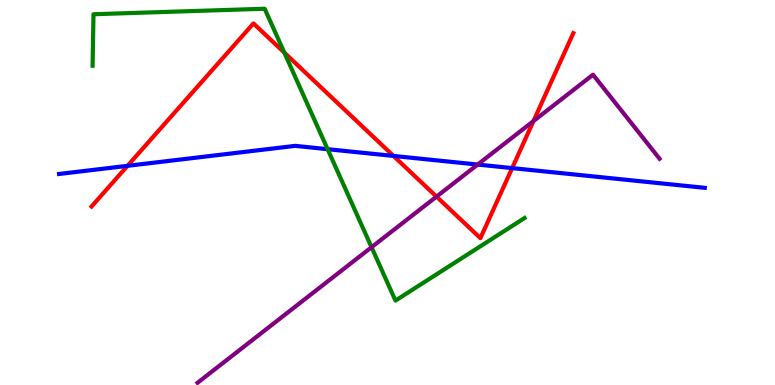[{'lines': ['blue', 'red'], 'intersections': [{'x': 1.65, 'y': 5.69}, {'x': 5.08, 'y': 5.95}, {'x': 6.61, 'y': 5.63}]}, {'lines': ['green', 'red'], 'intersections': [{'x': 3.67, 'y': 8.63}]}, {'lines': ['purple', 'red'], 'intersections': [{'x': 5.63, 'y': 4.89}, {'x': 6.88, 'y': 6.85}]}, {'lines': ['blue', 'green'], 'intersections': [{'x': 4.23, 'y': 6.13}]}, {'lines': ['blue', 'purple'], 'intersections': [{'x': 6.16, 'y': 5.73}]}, {'lines': ['green', 'purple'], 'intersections': [{'x': 4.79, 'y': 3.58}]}]